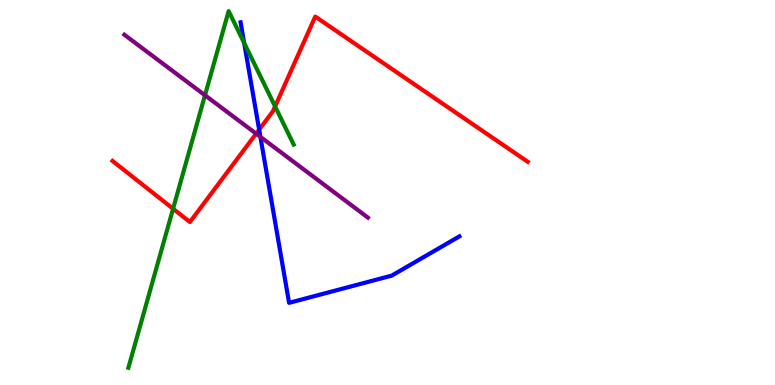[{'lines': ['blue', 'red'], 'intersections': [{'x': 3.34, 'y': 6.63}]}, {'lines': ['green', 'red'], 'intersections': [{'x': 2.23, 'y': 4.58}, {'x': 3.55, 'y': 7.24}]}, {'lines': ['purple', 'red'], 'intersections': [{'x': 3.3, 'y': 6.53}]}, {'lines': ['blue', 'green'], 'intersections': [{'x': 3.15, 'y': 8.88}]}, {'lines': ['blue', 'purple'], 'intersections': [{'x': 3.36, 'y': 6.44}]}, {'lines': ['green', 'purple'], 'intersections': [{'x': 2.64, 'y': 7.53}]}]